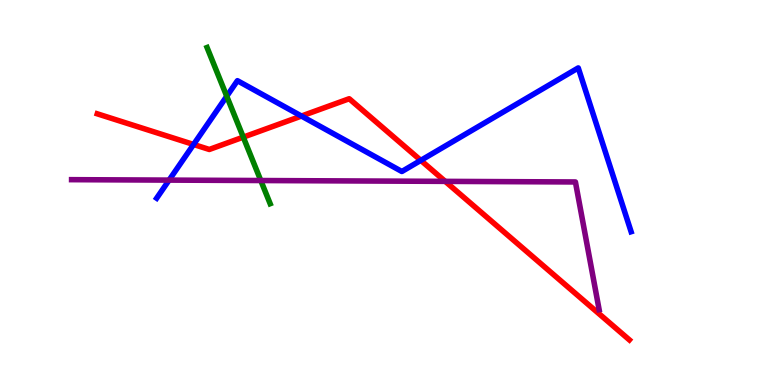[{'lines': ['blue', 'red'], 'intersections': [{'x': 2.5, 'y': 6.25}, {'x': 3.89, 'y': 6.99}, {'x': 5.43, 'y': 5.83}]}, {'lines': ['green', 'red'], 'intersections': [{'x': 3.14, 'y': 6.44}]}, {'lines': ['purple', 'red'], 'intersections': [{'x': 5.74, 'y': 5.29}]}, {'lines': ['blue', 'green'], 'intersections': [{'x': 2.93, 'y': 7.5}]}, {'lines': ['blue', 'purple'], 'intersections': [{'x': 2.18, 'y': 5.32}]}, {'lines': ['green', 'purple'], 'intersections': [{'x': 3.37, 'y': 5.31}]}]